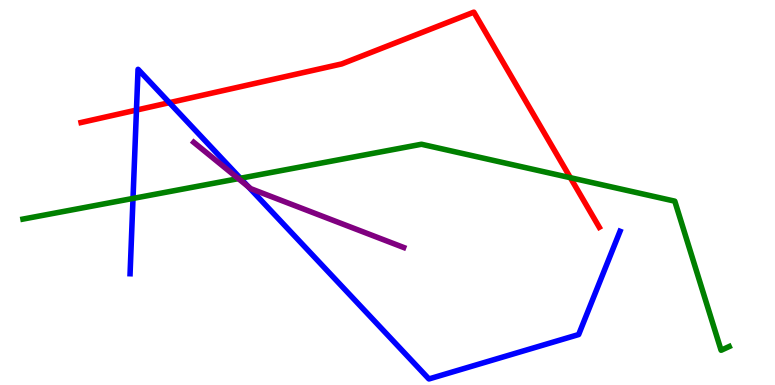[{'lines': ['blue', 'red'], 'intersections': [{'x': 1.76, 'y': 7.14}, {'x': 2.19, 'y': 7.33}]}, {'lines': ['green', 'red'], 'intersections': [{'x': 7.36, 'y': 5.38}]}, {'lines': ['purple', 'red'], 'intersections': []}, {'lines': ['blue', 'green'], 'intersections': [{'x': 1.72, 'y': 4.85}, {'x': 3.1, 'y': 5.37}]}, {'lines': ['blue', 'purple'], 'intersections': [{'x': 3.21, 'y': 5.15}]}, {'lines': ['green', 'purple'], 'intersections': [{'x': 3.08, 'y': 5.36}]}]